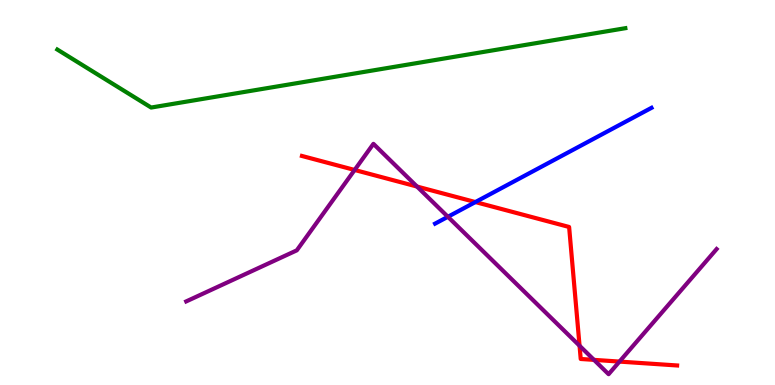[{'lines': ['blue', 'red'], 'intersections': [{'x': 6.13, 'y': 4.75}]}, {'lines': ['green', 'red'], 'intersections': []}, {'lines': ['purple', 'red'], 'intersections': [{'x': 4.58, 'y': 5.59}, {'x': 5.38, 'y': 5.15}, {'x': 7.48, 'y': 1.02}, {'x': 7.66, 'y': 0.653}, {'x': 7.99, 'y': 0.608}]}, {'lines': ['blue', 'green'], 'intersections': []}, {'lines': ['blue', 'purple'], 'intersections': [{'x': 5.78, 'y': 4.37}]}, {'lines': ['green', 'purple'], 'intersections': []}]